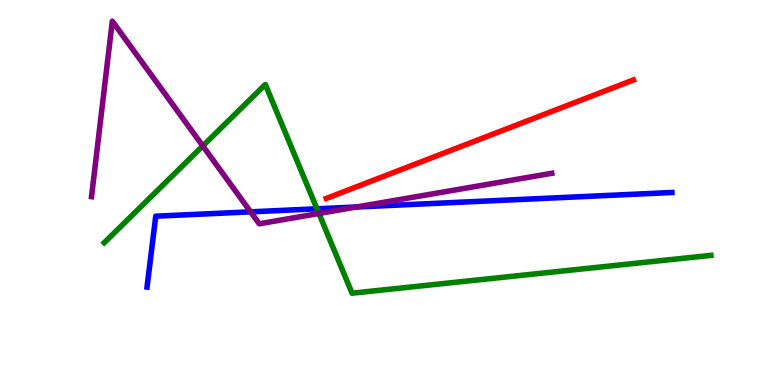[{'lines': ['blue', 'red'], 'intersections': []}, {'lines': ['green', 'red'], 'intersections': []}, {'lines': ['purple', 'red'], 'intersections': []}, {'lines': ['blue', 'green'], 'intersections': [{'x': 4.09, 'y': 4.58}]}, {'lines': ['blue', 'purple'], 'intersections': [{'x': 3.23, 'y': 4.5}, {'x': 4.6, 'y': 4.62}]}, {'lines': ['green', 'purple'], 'intersections': [{'x': 2.62, 'y': 6.21}, {'x': 4.12, 'y': 4.45}]}]